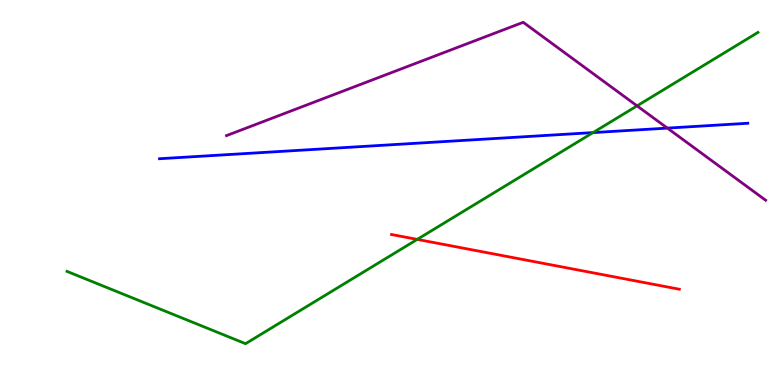[{'lines': ['blue', 'red'], 'intersections': []}, {'lines': ['green', 'red'], 'intersections': [{'x': 5.38, 'y': 3.78}]}, {'lines': ['purple', 'red'], 'intersections': []}, {'lines': ['blue', 'green'], 'intersections': [{'x': 7.65, 'y': 6.56}]}, {'lines': ['blue', 'purple'], 'intersections': [{'x': 8.61, 'y': 6.67}]}, {'lines': ['green', 'purple'], 'intersections': [{'x': 8.22, 'y': 7.25}]}]